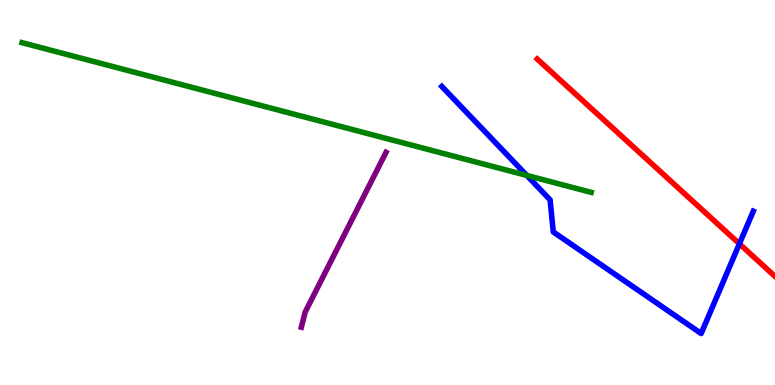[{'lines': ['blue', 'red'], 'intersections': [{'x': 9.54, 'y': 3.67}]}, {'lines': ['green', 'red'], 'intersections': []}, {'lines': ['purple', 'red'], 'intersections': []}, {'lines': ['blue', 'green'], 'intersections': [{'x': 6.8, 'y': 5.44}]}, {'lines': ['blue', 'purple'], 'intersections': []}, {'lines': ['green', 'purple'], 'intersections': []}]